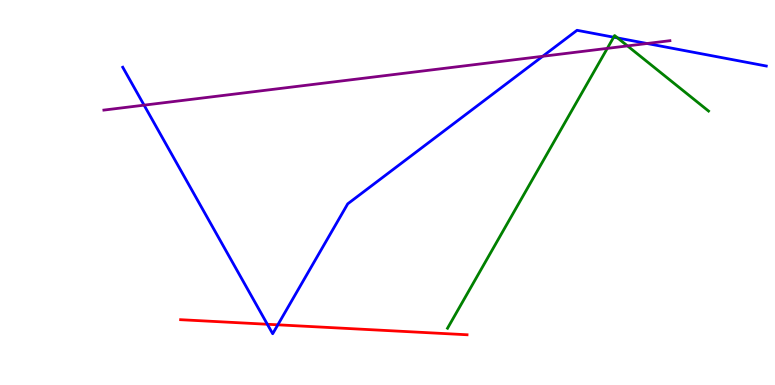[{'lines': ['blue', 'red'], 'intersections': [{'x': 3.45, 'y': 1.58}, {'x': 3.59, 'y': 1.56}]}, {'lines': ['green', 'red'], 'intersections': []}, {'lines': ['purple', 'red'], 'intersections': []}, {'lines': ['blue', 'green'], 'intersections': [{'x': 7.92, 'y': 9.03}, {'x': 7.97, 'y': 9.01}]}, {'lines': ['blue', 'purple'], 'intersections': [{'x': 1.86, 'y': 7.27}, {'x': 7.0, 'y': 8.54}, {'x': 8.35, 'y': 8.87}]}, {'lines': ['green', 'purple'], 'intersections': [{'x': 7.84, 'y': 8.74}, {'x': 8.1, 'y': 8.81}]}]